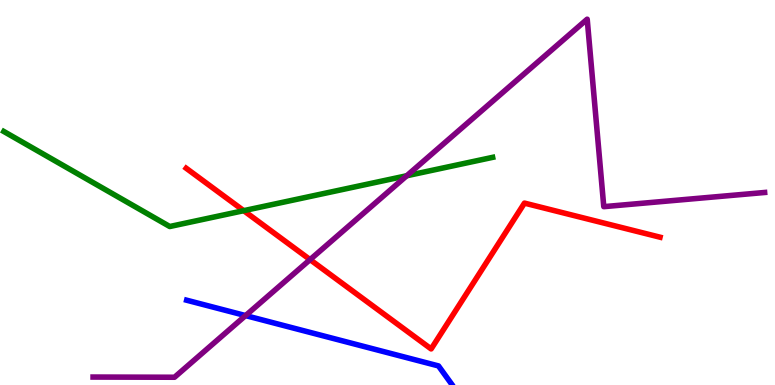[{'lines': ['blue', 'red'], 'intersections': []}, {'lines': ['green', 'red'], 'intersections': [{'x': 3.14, 'y': 4.53}]}, {'lines': ['purple', 'red'], 'intersections': [{'x': 4.0, 'y': 3.26}]}, {'lines': ['blue', 'green'], 'intersections': []}, {'lines': ['blue', 'purple'], 'intersections': [{'x': 3.17, 'y': 1.8}]}, {'lines': ['green', 'purple'], 'intersections': [{'x': 5.25, 'y': 5.44}]}]